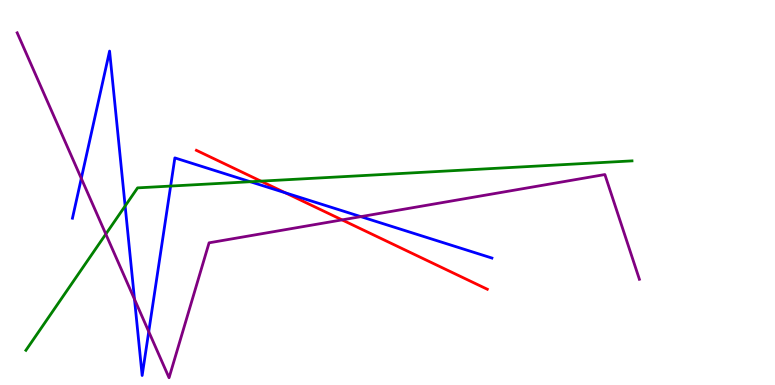[{'lines': ['blue', 'red'], 'intersections': [{'x': 3.68, 'y': 4.99}]}, {'lines': ['green', 'red'], 'intersections': [{'x': 3.37, 'y': 5.3}]}, {'lines': ['purple', 'red'], 'intersections': [{'x': 4.41, 'y': 4.29}]}, {'lines': ['blue', 'green'], 'intersections': [{'x': 1.61, 'y': 4.65}, {'x': 2.2, 'y': 5.17}, {'x': 3.23, 'y': 5.28}]}, {'lines': ['blue', 'purple'], 'intersections': [{'x': 1.05, 'y': 5.37}, {'x': 1.74, 'y': 2.23}, {'x': 1.92, 'y': 1.39}, {'x': 4.66, 'y': 4.37}]}, {'lines': ['green', 'purple'], 'intersections': [{'x': 1.37, 'y': 3.92}]}]